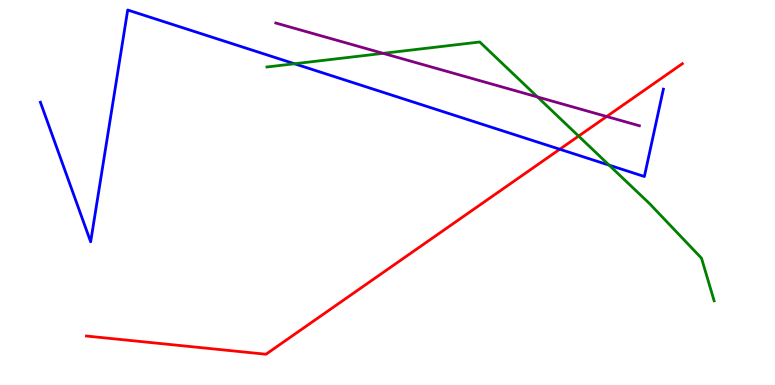[{'lines': ['blue', 'red'], 'intersections': [{'x': 7.22, 'y': 6.12}]}, {'lines': ['green', 'red'], 'intersections': [{'x': 7.47, 'y': 6.47}]}, {'lines': ['purple', 'red'], 'intersections': [{'x': 7.83, 'y': 6.97}]}, {'lines': ['blue', 'green'], 'intersections': [{'x': 3.8, 'y': 8.34}, {'x': 7.86, 'y': 5.71}]}, {'lines': ['blue', 'purple'], 'intersections': []}, {'lines': ['green', 'purple'], 'intersections': [{'x': 4.94, 'y': 8.61}, {'x': 6.94, 'y': 7.48}]}]